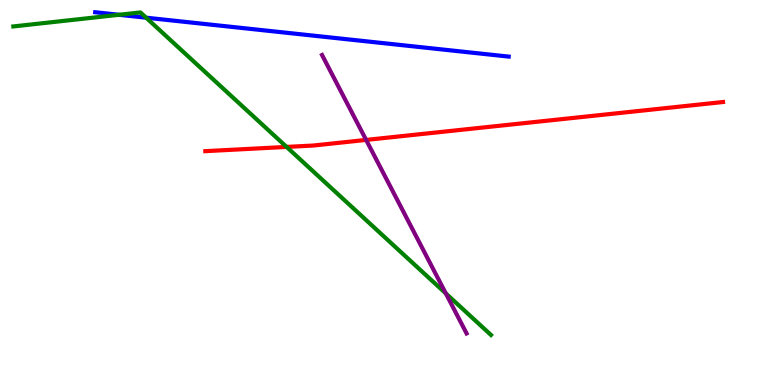[{'lines': ['blue', 'red'], 'intersections': []}, {'lines': ['green', 'red'], 'intersections': [{'x': 3.7, 'y': 6.18}]}, {'lines': ['purple', 'red'], 'intersections': [{'x': 4.72, 'y': 6.37}]}, {'lines': ['blue', 'green'], 'intersections': [{'x': 1.54, 'y': 9.62}, {'x': 1.89, 'y': 9.54}]}, {'lines': ['blue', 'purple'], 'intersections': []}, {'lines': ['green', 'purple'], 'intersections': [{'x': 5.75, 'y': 2.38}]}]